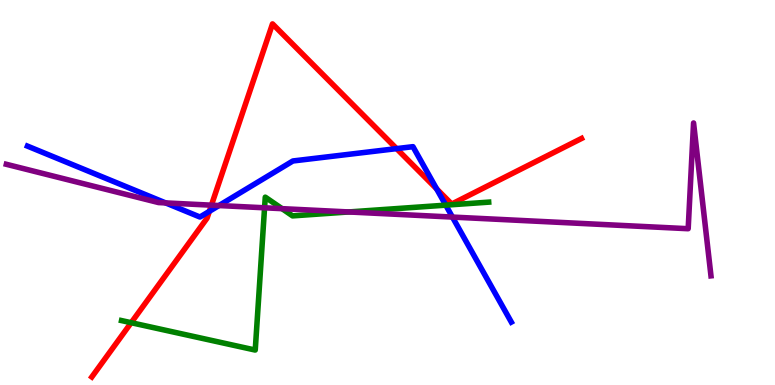[{'lines': ['blue', 'red'], 'intersections': [{'x': 2.7, 'y': 4.51}, {'x': 5.12, 'y': 6.14}, {'x': 5.63, 'y': 5.09}]}, {'lines': ['green', 'red'], 'intersections': [{'x': 1.69, 'y': 1.62}]}, {'lines': ['purple', 'red'], 'intersections': [{'x': 2.73, 'y': 4.67}]}, {'lines': ['blue', 'green'], 'intersections': [{'x': 5.75, 'y': 4.67}]}, {'lines': ['blue', 'purple'], 'intersections': [{'x': 2.14, 'y': 4.73}, {'x': 2.83, 'y': 4.66}, {'x': 5.84, 'y': 4.36}]}, {'lines': ['green', 'purple'], 'intersections': [{'x': 3.41, 'y': 4.6}, {'x': 3.64, 'y': 4.58}, {'x': 4.5, 'y': 4.49}]}]